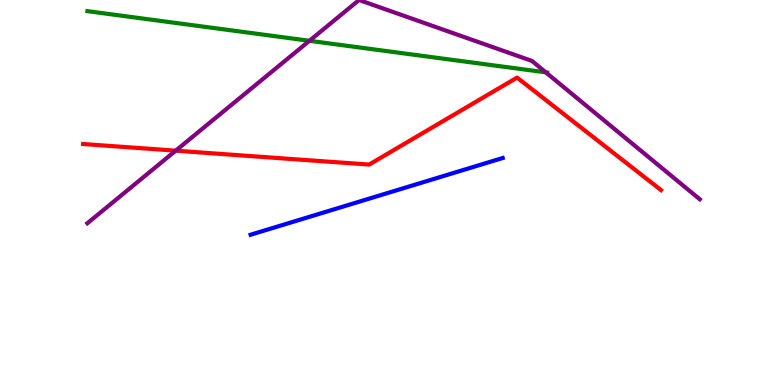[{'lines': ['blue', 'red'], 'intersections': []}, {'lines': ['green', 'red'], 'intersections': []}, {'lines': ['purple', 'red'], 'intersections': [{'x': 2.27, 'y': 6.09}]}, {'lines': ['blue', 'green'], 'intersections': []}, {'lines': ['blue', 'purple'], 'intersections': []}, {'lines': ['green', 'purple'], 'intersections': [{'x': 3.99, 'y': 8.94}, {'x': 7.04, 'y': 8.12}]}]